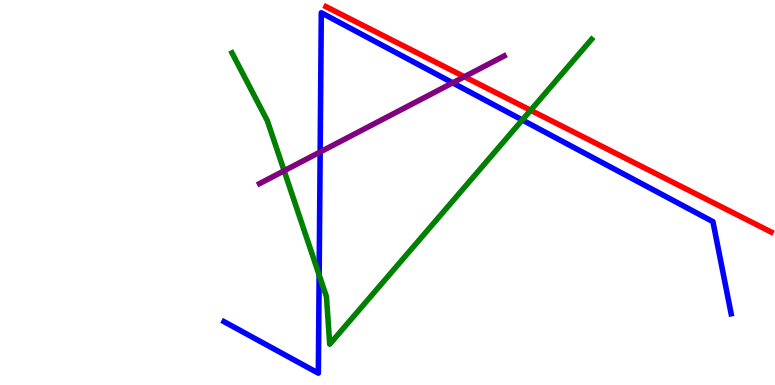[{'lines': ['blue', 'red'], 'intersections': []}, {'lines': ['green', 'red'], 'intersections': [{'x': 6.85, 'y': 7.14}]}, {'lines': ['purple', 'red'], 'intersections': [{'x': 5.99, 'y': 8.01}]}, {'lines': ['blue', 'green'], 'intersections': [{'x': 4.12, 'y': 2.86}, {'x': 6.74, 'y': 6.88}]}, {'lines': ['blue', 'purple'], 'intersections': [{'x': 4.13, 'y': 6.05}, {'x': 5.84, 'y': 7.85}]}, {'lines': ['green', 'purple'], 'intersections': [{'x': 3.67, 'y': 5.56}]}]